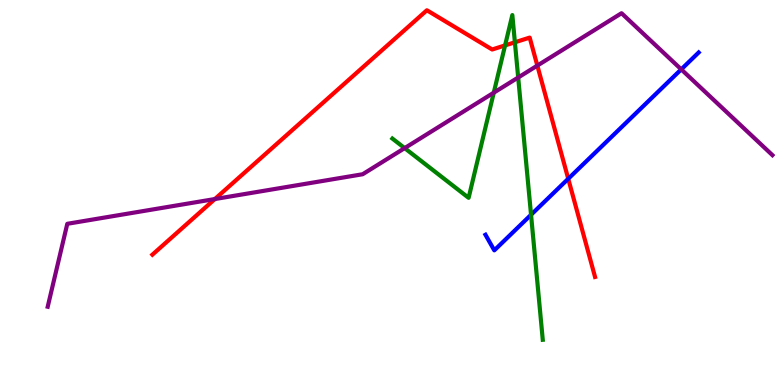[{'lines': ['blue', 'red'], 'intersections': [{'x': 7.33, 'y': 5.36}]}, {'lines': ['green', 'red'], 'intersections': [{'x': 6.52, 'y': 8.82}, {'x': 6.64, 'y': 8.9}]}, {'lines': ['purple', 'red'], 'intersections': [{'x': 2.77, 'y': 4.83}, {'x': 6.93, 'y': 8.3}]}, {'lines': ['blue', 'green'], 'intersections': [{'x': 6.85, 'y': 4.42}]}, {'lines': ['blue', 'purple'], 'intersections': [{'x': 8.79, 'y': 8.2}]}, {'lines': ['green', 'purple'], 'intersections': [{'x': 5.22, 'y': 6.15}, {'x': 6.37, 'y': 7.59}, {'x': 6.69, 'y': 7.99}]}]